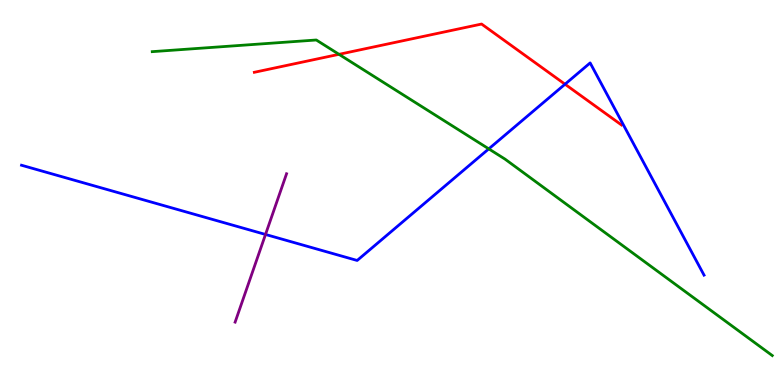[{'lines': ['blue', 'red'], 'intersections': [{'x': 7.29, 'y': 7.81}]}, {'lines': ['green', 'red'], 'intersections': [{'x': 4.37, 'y': 8.59}]}, {'lines': ['purple', 'red'], 'intersections': []}, {'lines': ['blue', 'green'], 'intersections': [{'x': 6.31, 'y': 6.13}]}, {'lines': ['blue', 'purple'], 'intersections': [{'x': 3.43, 'y': 3.91}]}, {'lines': ['green', 'purple'], 'intersections': []}]